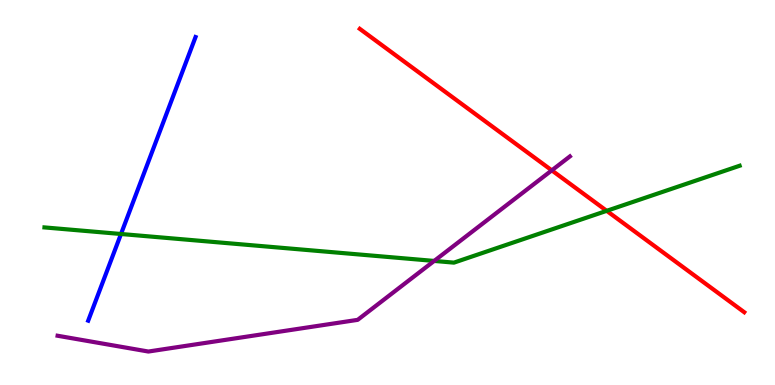[{'lines': ['blue', 'red'], 'intersections': []}, {'lines': ['green', 'red'], 'intersections': [{'x': 7.83, 'y': 4.52}]}, {'lines': ['purple', 'red'], 'intersections': [{'x': 7.12, 'y': 5.58}]}, {'lines': ['blue', 'green'], 'intersections': [{'x': 1.56, 'y': 3.92}]}, {'lines': ['blue', 'purple'], 'intersections': []}, {'lines': ['green', 'purple'], 'intersections': [{'x': 5.6, 'y': 3.22}]}]